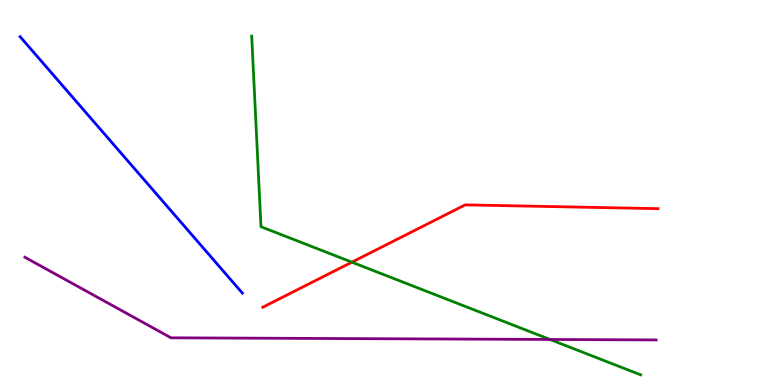[{'lines': ['blue', 'red'], 'intersections': []}, {'lines': ['green', 'red'], 'intersections': [{'x': 4.54, 'y': 3.19}]}, {'lines': ['purple', 'red'], 'intersections': []}, {'lines': ['blue', 'green'], 'intersections': []}, {'lines': ['blue', 'purple'], 'intersections': []}, {'lines': ['green', 'purple'], 'intersections': [{'x': 7.1, 'y': 1.18}]}]